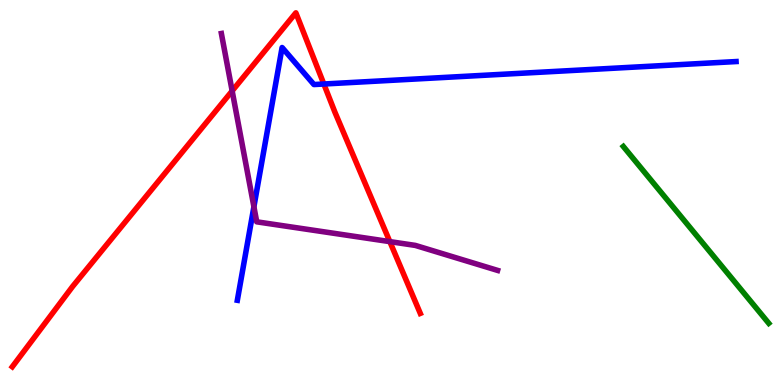[{'lines': ['blue', 'red'], 'intersections': [{'x': 4.18, 'y': 7.82}]}, {'lines': ['green', 'red'], 'intersections': []}, {'lines': ['purple', 'red'], 'intersections': [{'x': 3.0, 'y': 7.64}, {'x': 5.03, 'y': 3.72}]}, {'lines': ['blue', 'green'], 'intersections': []}, {'lines': ['blue', 'purple'], 'intersections': [{'x': 3.28, 'y': 4.63}]}, {'lines': ['green', 'purple'], 'intersections': []}]